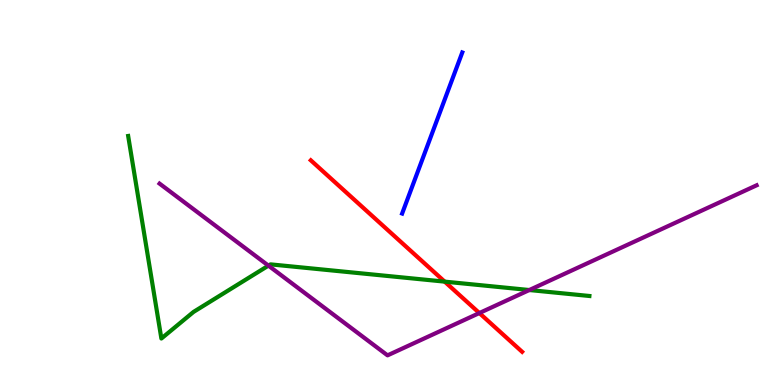[{'lines': ['blue', 'red'], 'intersections': []}, {'lines': ['green', 'red'], 'intersections': [{'x': 5.74, 'y': 2.68}]}, {'lines': ['purple', 'red'], 'intersections': [{'x': 6.19, 'y': 1.87}]}, {'lines': ['blue', 'green'], 'intersections': []}, {'lines': ['blue', 'purple'], 'intersections': []}, {'lines': ['green', 'purple'], 'intersections': [{'x': 3.46, 'y': 3.1}, {'x': 6.83, 'y': 2.47}]}]